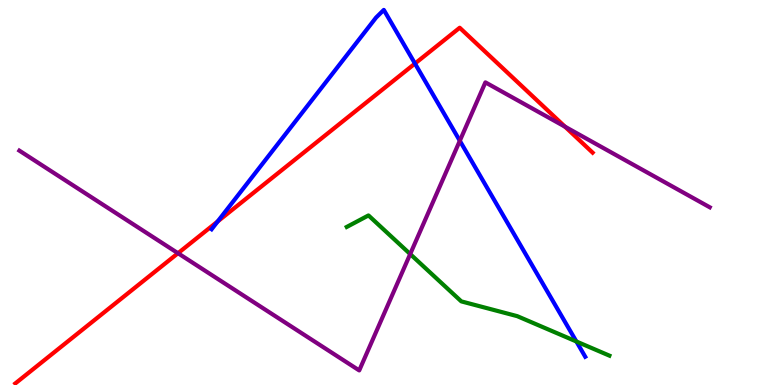[{'lines': ['blue', 'red'], 'intersections': [{'x': 2.81, 'y': 4.25}, {'x': 5.35, 'y': 8.35}]}, {'lines': ['green', 'red'], 'intersections': []}, {'lines': ['purple', 'red'], 'intersections': [{'x': 2.3, 'y': 3.42}, {'x': 7.29, 'y': 6.71}]}, {'lines': ['blue', 'green'], 'intersections': [{'x': 7.44, 'y': 1.13}]}, {'lines': ['blue', 'purple'], 'intersections': [{'x': 5.93, 'y': 6.34}]}, {'lines': ['green', 'purple'], 'intersections': [{'x': 5.29, 'y': 3.4}]}]